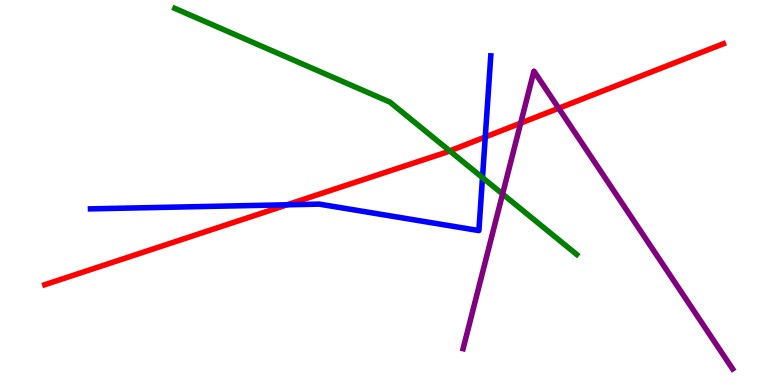[{'lines': ['blue', 'red'], 'intersections': [{'x': 3.7, 'y': 4.68}, {'x': 6.26, 'y': 6.44}]}, {'lines': ['green', 'red'], 'intersections': [{'x': 5.8, 'y': 6.08}]}, {'lines': ['purple', 'red'], 'intersections': [{'x': 6.72, 'y': 6.8}, {'x': 7.21, 'y': 7.19}]}, {'lines': ['blue', 'green'], 'intersections': [{'x': 6.23, 'y': 5.39}]}, {'lines': ['blue', 'purple'], 'intersections': []}, {'lines': ['green', 'purple'], 'intersections': [{'x': 6.48, 'y': 4.96}]}]